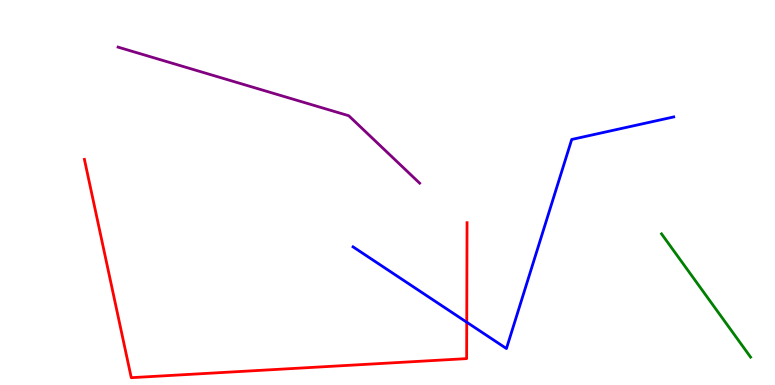[{'lines': ['blue', 'red'], 'intersections': [{'x': 6.02, 'y': 1.63}]}, {'lines': ['green', 'red'], 'intersections': []}, {'lines': ['purple', 'red'], 'intersections': []}, {'lines': ['blue', 'green'], 'intersections': []}, {'lines': ['blue', 'purple'], 'intersections': []}, {'lines': ['green', 'purple'], 'intersections': []}]